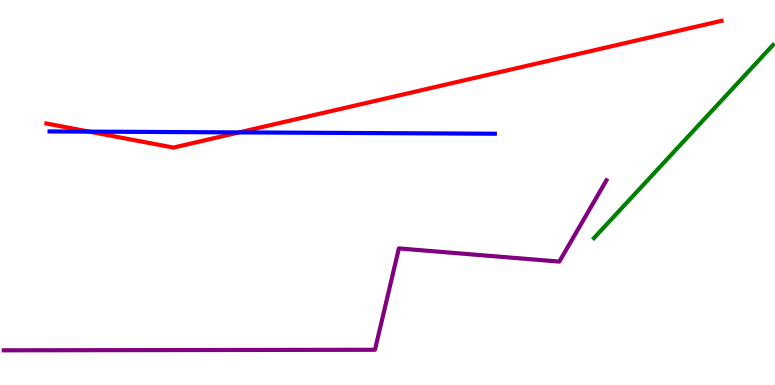[{'lines': ['blue', 'red'], 'intersections': [{'x': 1.15, 'y': 6.58}, {'x': 3.08, 'y': 6.56}]}, {'lines': ['green', 'red'], 'intersections': []}, {'lines': ['purple', 'red'], 'intersections': []}, {'lines': ['blue', 'green'], 'intersections': []}, {'lines': ['blue', 'purple'], 'intersections': []}, {'lines': ['green', 'purple'], 'intersections': []}]